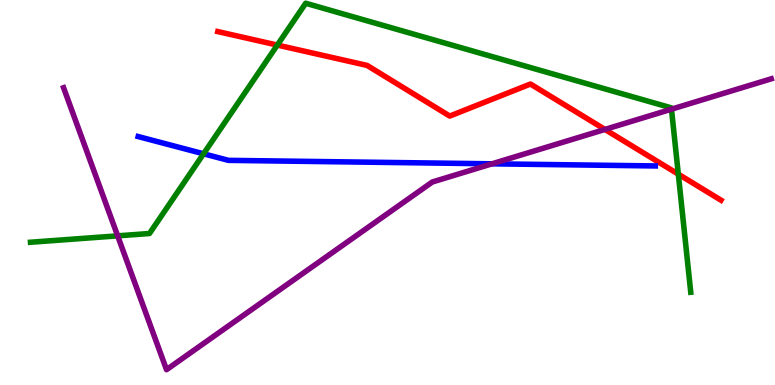[{'lines': ['blue', 'red'], 'intersections': []}, {'lines': ['green', 'red'], 'intersections': [{'x': 3.58, 'y': 8.83}, {'x': 8.75, 'y': 5.48}]}, {'lines': ['purple', 'red'], 'intersections': [{'x': 7.81, 'y': 6.64}]}, {'lines': ['blue', 'green'], 'intersections': [{'x': 2.63, 'y': 6.01}]}, {'lines': ['blue', 'purple'], 'intersections': [{'x': 6.35, 'y': 5.75}]}, {'lines': ['green', 'purple'], 'intersections': [{'x': 1.52, 'y': 3.87}, {'x': 8.66, 'y': 7.16}]}]